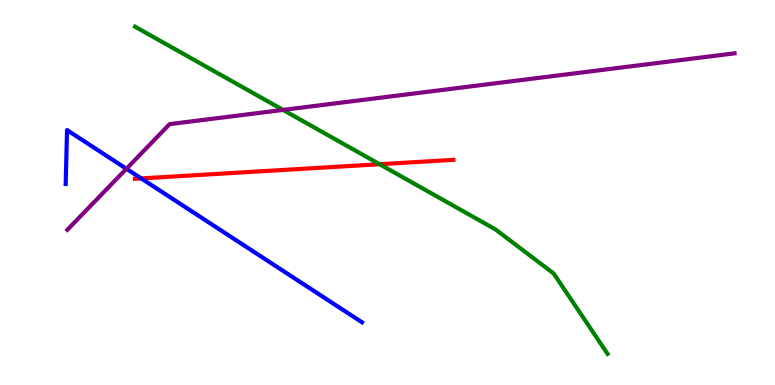[{'lines': ['blue', 'red'], 'intersections': [{'x': 1.82, 'y': 5.37}]}, {'lines': ['green', 'red'], 'intersections': [{'x': 4.9, 'y': 5.73}]}, {'lines': ['purple', 'red'], 'intersections': []}, {'lines': ['blue', 'green'], 'intersections': []}, {'lines': ['blue', 'purple'], 'intersections': [{'x': 1.63, 'y': 5.62}]}, {'lines': ['green', 'purple'], 'intersections': [{'x': 3.65, 'y': 7.14}]}]